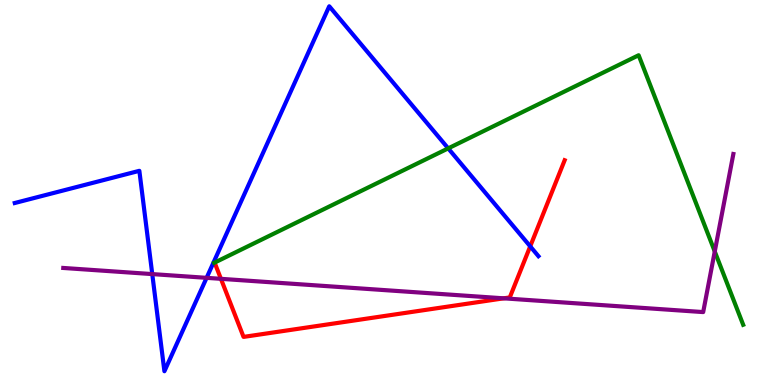[{'lines': ['blue', 'red'], 'intersections': [{'x': 6.84, 'y': 3.6}]}, {'lines': ['green', 'red'], 'intersections': []}, {'lines': ['purple', 'red'], 'intersections': [{'x': 2.85, 'y': 2.76}, {'x': 6.5, 'y': 2.25}]}, {'lines': ['blue', 'green'], 'intersections': [{'x': 5.78, 'y': 6.15}]}, {'lines': ['blue', 'purple'], 'intersections': [{'x': 1.96, 'y': 2.88}, {'x': 2.67, 'y': 2.78}]}, {'lines': ['green', 'purple'], 'intersections': [{'x': 9.22, 'y': 3.47}]}]